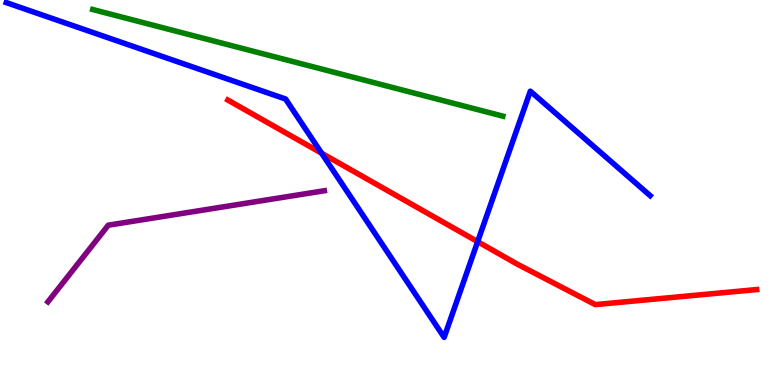[{'lines': ['blue', 'red'], 'intersections': [{'x': 4.15, 'y': 6.02}, {'x': 6.16, 'y': 3.72}]}, {'lines': ['green', 'red'], 'intersections': []}, {'lines': ['purple', 'red'], 'intersections': []}, {'lines': ['blue', 'green'], 'intersections': []}, {'lines': ['blue', 'purple'], 'intersections': []}, {'lines': ['green', 'purple'], 'intersections': []}]